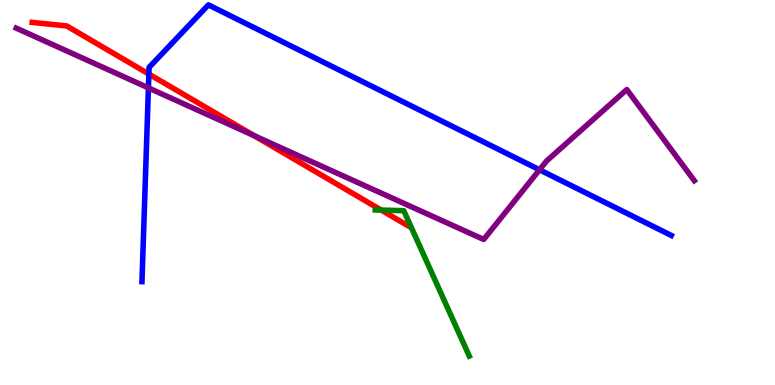[{'lines': ['blue', 'red'], 'intersections': [{'x': 1.92, 'y': 8.08}]}, {'lines': ['green', 'red'], 'intersections': [{'x': 4.92, 'y': 4.54}]}, {'lines': ['purple', 'red'], 'intersections': [{'x': 3.28, 'y': 6.48}]}, {'lines': ['blue', 'green'], 'intersections': []}, {'lines': ['blue', 'purple'], 'intersections': [{'x': 1.92, 'y': 7.72}, {'x': 6.96, 'y': 5.59}]}, {'lines': ['green', 'purple'], 'intersections': []}]